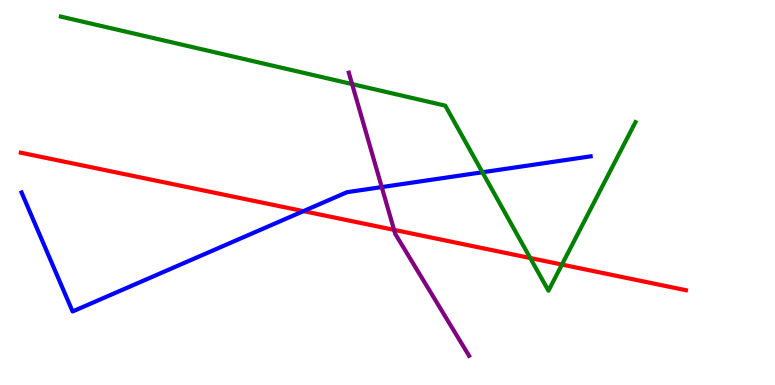[{'lines': ['blue', 'red'], 'intersections': [{'x': 3.92, 'y': 4.52}]}, {'lines': ['green', 'red'], 'intersections': [{'x': 6.84, 'y': 3.3}, {'x': 7.25, 'y': 3.13}]}, {'lines': ['purple', 'red'], 'intersections': [{'x': 5.08, 'y': 4.03}]}, {'lines': ['blue', 'green'], 'intersections': [{'x': 6.22, 'y': 5.53}]}, {'lines': ['blue', 'purple'], 'intersections': [{'x': 4.93, 'y': 5.14}]}, {'lines': ['green', 'purple'], 'intersections': [{'x': 4.54, 'y': 7.82}]}]